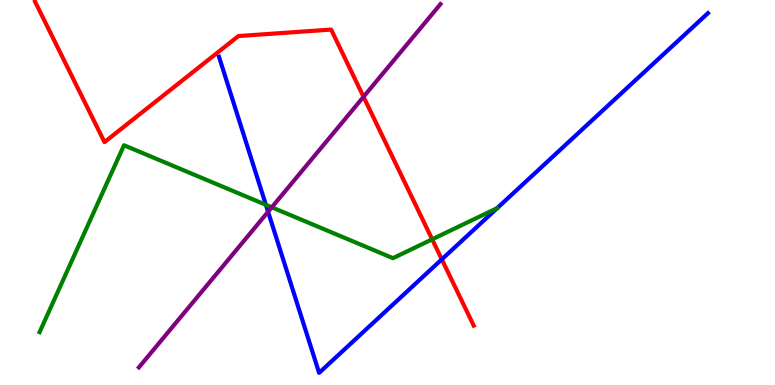[{'lines': ['blue', 'red'], 'intersections': [{'x': 5.7, 'y': 3.26}]}, {'lines': ['green', 'red'], 'intersections': [{'x': 5.58, 'y': 3.78}]}, {'lines': ['purple', 'red'], 'intersections': [{'x': 4.69, 'y': 7.49}]}, {'lines': ['blue', 'green'], 'intersections': [{'x': 3.43, 'y': 4.68}]}, {'lines': ['blue', 'purple'], 'intersections': [{'x': 3.46, 'y': 4.5}]}, {'lines': ['green', 'purple'], 'intersections': [{'x': 3.51, 'y': 4.62}]}]